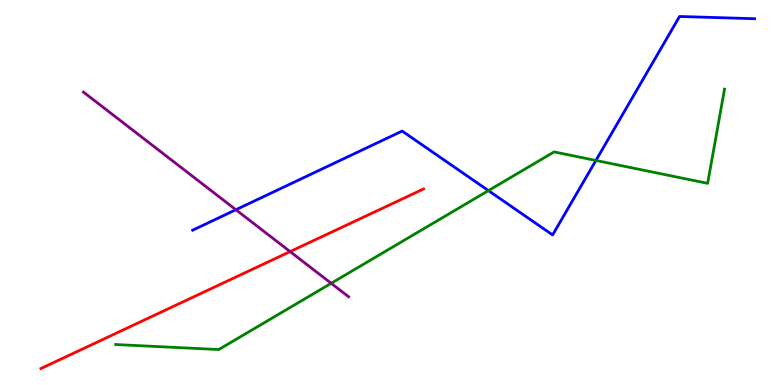[{'lines': ['blue', 'red'], 'intersections': []}, {'lines': ['green', 'red'], 'intersections': []}, {'lines': ['purple', 'red'], 'intersections': [{'x': 3.74, 'y': 3.46}]}, {'lines': ['blue', 'green'], 'intersections': [{'x': 6.3, 'y': 5.05}, {'x': 7.69, 'y': 5.83}]}, {'lines': ['blue', 'purple'], 'intersections': [{'x': 3.04, 'y': 4.55}]}, {'lines': ['green', 'purple'], 'intersections': [{'x': 4.27, 'y': 2.64}]}]